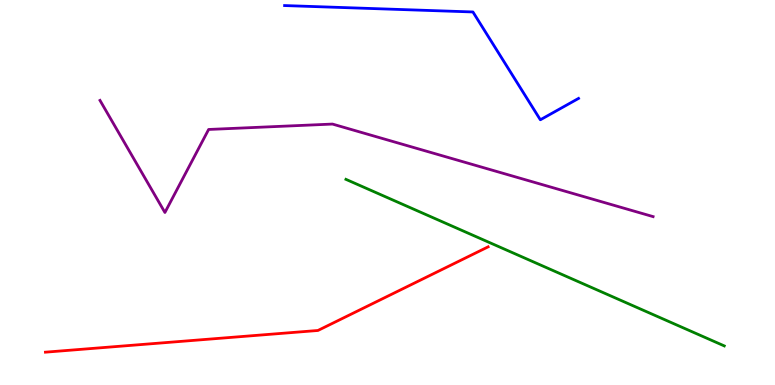[{'lines': ['blue', 'red'], 'intersections': []}, {'lines': ['green', 'red'], 'intersections': []}, {'lines': ['purple', 'red'], 'intersections': []}, {'lines': ['blue', 'green'], 'intersections': []}, {'lines': ['blue', 'purple'], 'intersections': []}, {'lines': ['green', 'purple'], 'intersections': []}]